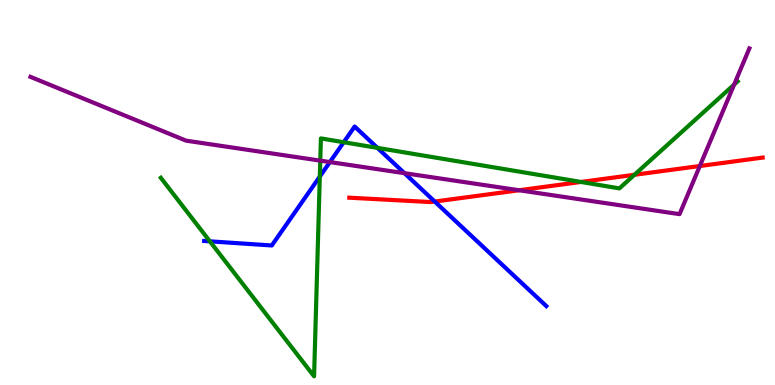[{'lines': ['blue', 'red'], 'intersections': [{'x': 5.61, 'y': 4.76}]}, {'lines': ['green', 'red'], 'intersections': [{'x': 7.5, 'y': 5.27}, {'x': 8.19, 'y': 5.46}]}, {'lines': ['purple', 'red'], 'intersections': [{'x': 6.7, 'y': 5.06}, {'x': 9.03, 'y': 5.69}]}, {'lines': ['blue', 'green'], 'intersections': [{'x': 2.71, 'y': 3.73}, {'x': 4.13, 'y': 5.41}, {'x': 4.44, 'y': 6.31}, {'x': 4.87, 'y': 6.16}]}, {'lines': ['blue', 'purple'], 'intersections': [{'x': 4.26, 'y': 5.79}, {'x': 5.22, 'y': 5.5}]}, {'lines': ['green', 'purple'], 'intersections': [{'x': 4.13, 'y': 5.83}, {'x': 9.47, 'y': 7.8}]}]